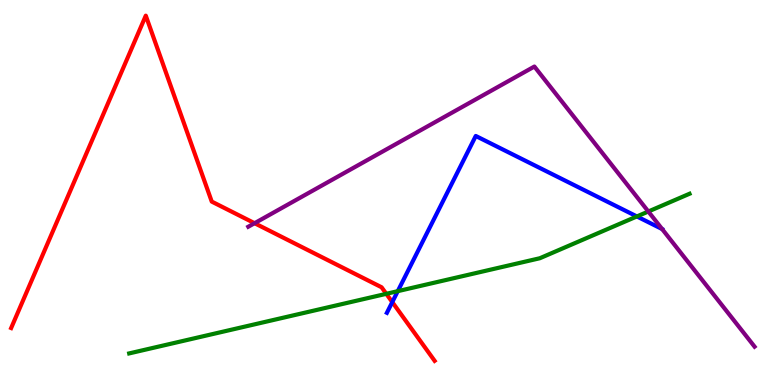[{'lines': ['blue', 'red'], 'intersections': [{'x': 5.06, 'y': 2.15}]}, {'lines': ['green', 'red'], 'intersections': [{'x': 4.98, 'y': 2.37}]}, {'lines': ['purple', 'red'], 'intersections': [{'x': 3.28, 'y': 4.2}]}, {'lines': ['blue', 'green'], 'intersections': [{'x': 5.13, 'y': 2.44}, {'x': 8.22, 'y': 4.38}]}, {'lines': ['blue', 'purple'], 'intersections': []}, {'lines': ['green', 'purple'], 'intersections': [{'x': 8.37, 'y': 4.51}]}]